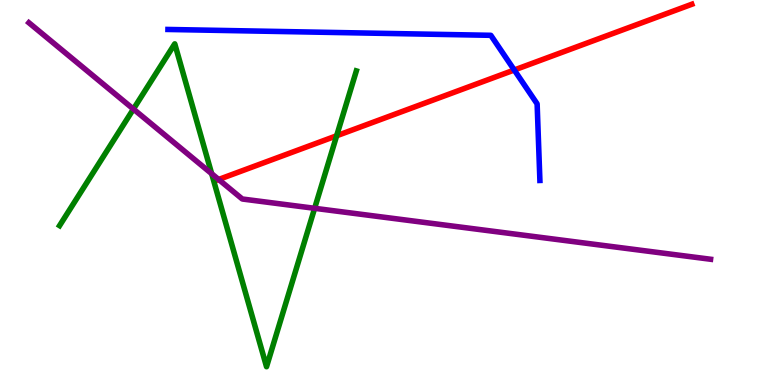[{'lines': ['blue', 'red'], 'intersections': [{'x': 6.64, 'y': 8.18}]}, {'lines': ['green', 'red'], 'intersections': [{'x': 4.34, 'y': 6.47}]}, {'lines': ['purple', 'red'], 'intersections': [{'x': 2.82, 'y': 5.34}]}, {'lines': ['blue', 'green'], 'intersections': []}, {'lines': ['blue', 'purple'], 'intersections': []}, {'lines': ['green', 'purple'], 'intersections': [{'x': 1.72, 'y': 7.17}, {'x': 2.73, 'y': 5.49}, {'x': 4.06, 'y': 4.59}]}]